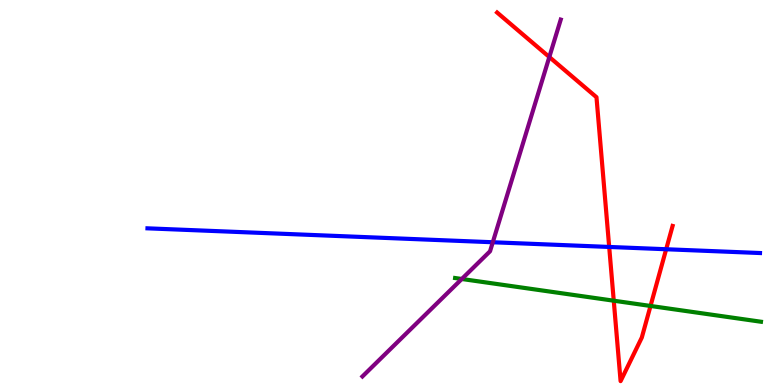[{'lines': ['blue', 'red'], 'intersections': [{'x': 7.86, 'y': 3.59}, {'x': 8.6, 'y': 3.53}]}, {'lines': ['green', 'red'], 'intersections': [{'x': 7.92, 'y': 2.19}, {'x': 8.39, 'y': 2.05}]}, {'lines': ['purple', 'red'], 'intersections': [{'x': 7.09, 'y': 8.52}]}, {'lines': ['blue', 'green'], 'intersections': []}, {'lines': ['blue', 'purple'], 'intersections': [{'x': 6.36, 'y': 3.71}]}, {'lines': ['green', 'purple'], 'intersections': [{'x': 5.96, 'y': 2.75}]}]